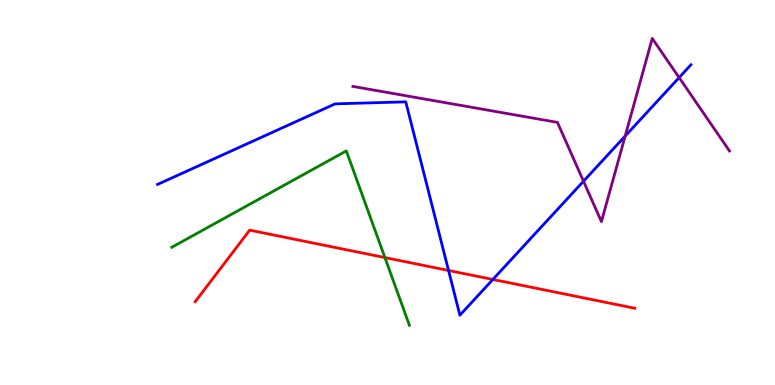[{'lines': ['blue', 'red'], 'intersections': [{'x': 5.79, 'y': 2.97}, {'x': 6.36, 'y': 2.74}]}, {'lines': ['green', 'red'], 'intersections': [{'x': 4.97, 'y': 3.31}]}, {'lines': ['purple', 'red'], 'intersections': []}, {'lines': ['blue', 'green'], 'intersections': []}, {'lines': ['blue', 'purple'], 'intersections': [{'x': 7.53, 'y': 5.29}, {'x': 8.07, 'y': 6.47}, {'x': 8.76, 'y': 7.98}]}, {'lines': ['green', 'purple'], 'intersections': []}]